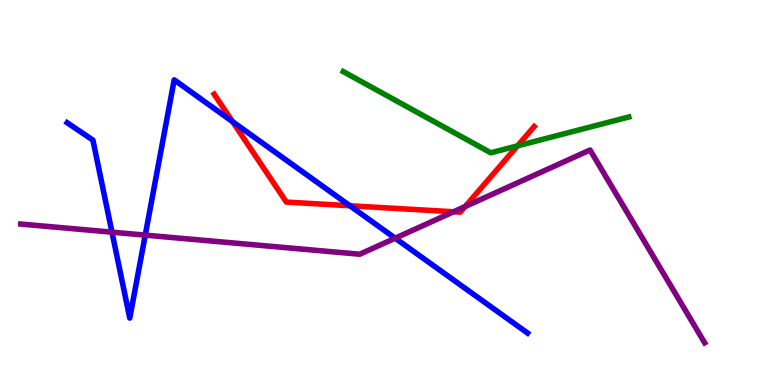[{'lines': ['blue', 'red'], 'intersections': [{'x': 3.0, 'y': 6.84}, {'x': 4.52, 'y': 4.66}]}, {'lines': ['green', 'red'], 'intersections': [{'x': 6.68, 'y': 6.21}]}, {'lines': ['purple', 'red'], 'intersections': [{'x': 5.85, 'y': 4.5}, {'x': 6.0, 'y': 4.64}]}, {'lines': ['blue', 'green'], 'intersections': []}, {'lines': ['blue', 'purple'], 'intersections': [{'x': 1.44, 'y': 3.97}, {'x': 1.87, 'y': 3.89}, {'x': 5.1, 'y': 3.81}]}, {'lines': ['green', 'purple'], 'intersections': []}]